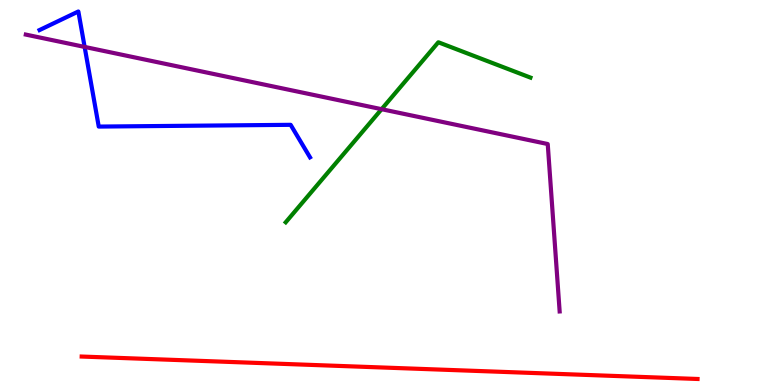[{'lines': ['blue', 'red'], 'intersections': []}, {'lines': ['green', 'red'], 'intersections': []}, {'lines': ['purple', 'red'], 'intersections': []}, {'lines': ['blue', 'green'], 'intersections': []}, {'lines': ['blue', 'purple'], 'intersections': [{'x': 1.09, 'y': 8.78}]}, {'lines': ['green', 'purple'], 'intersections': [{'x': 4.92, 'y': 7.16}]}]